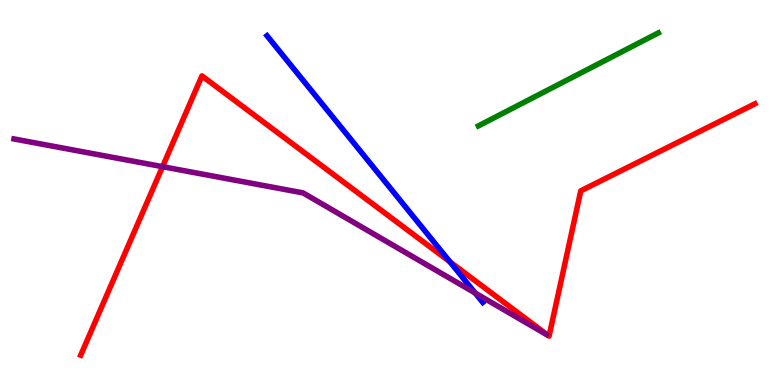[{'lines': ['blue', 'red'], 'intersections': [{'x': 5.81, 'y': 3.2}]}, {'lines': ['green', 'red'], 'intersections': []}, {'lines': ['purple', 'red'], 'intersections': [{'x': 2.1, 'y': 5.67}]}, {'lines': ['blue', 'green'], 'intersections': []}, {'lines': ['blue', 'purple'], 'intersections': [{'x': 6.13, 'y': 2.39}]}, {'lines': ['green', 'purple'], 'intersections': []}]